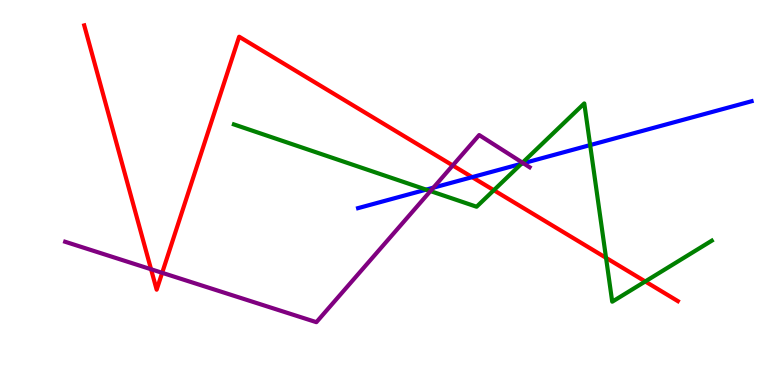[{'lines': ['blue', 'red'], 'intersections': [{'x': 6.09, 'y': 5.4}]}, {'lines': ['green', 'red'], 'intersections': [{'x': 6.37, 'y': 5.06}, {'x': 7.82, 'y': 3.3}, {'x': 8.33, 'y': 2.69}]}, {'lines': ['purple', 'red'], 'intersections': [{'x': 1.95, 'y': 3.01}, {'x': 2.09, 'y': 2.91}, {'x': 5.84, 'y': 5.7}]}, {'lines': ['blue', 'green'], 'intersections': [{'x': 5.5, 'y': 5.07}, {'x': 6.73, 'y': 5.75}, {'x': 7.61, 'y': 6.23}]}, {'lines': ['blue', 'purple'], 'intersections': [{'x': 5.59, 'y': 5.13}, {'x': 6.75, 'y': 5.76}]}, {'lines': ['green', 'purple'], 'intersections': [{'x': 5.55, 'y': 5.04}, {'x': 6.74, 'y': 5.77}]}]